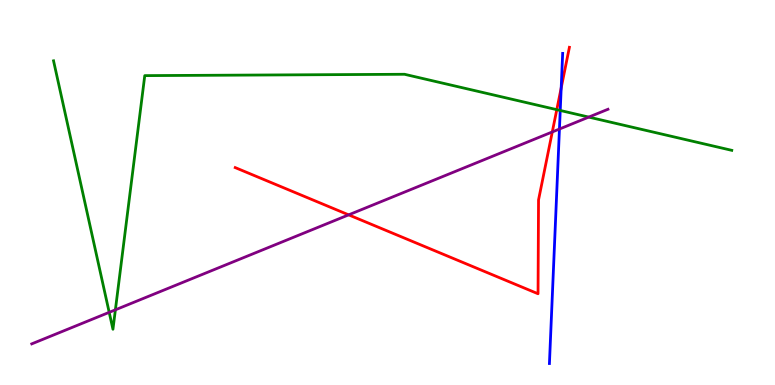[{'lines': ['blue', 'red'], 'intersections': [{'x': 7.24, 'y': 7.72}]}, {'lines': ['green', 'red'], 'intersections': [{'x': 7.18, 'y': 7.15}]}, {'lines': ['purple', 'red'], 'intersections': [{'x': 4.5, 'y': 4.42}, {'x': 7.13, 'y': 6.57}]}, {'lines': ['blue', 'green'], 'intersections': [{'x': 7.23, 'y': 7.13}]}, {'lines': ['blue', 'purple'], 'intersections': [{'x': 7.22, 'y': 6.65}]}, {'lines': ['green', 'purple'], 'intersections': [{'x': 1.41, 'y': 1.89}, {'x': 1.49, 'y': 1.95}, {'x': 7.6, 'y': 6.96}]}]